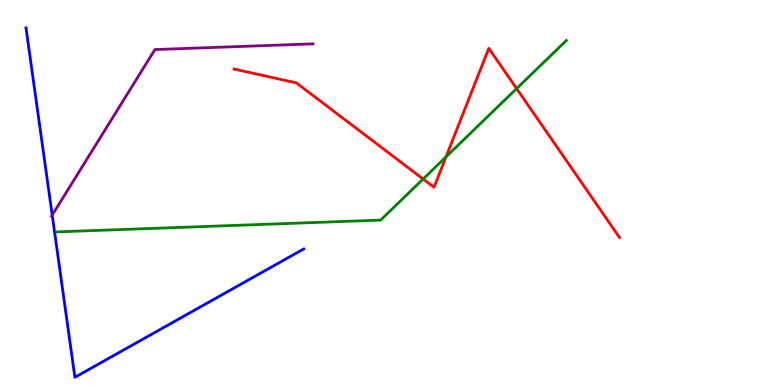[{'lines': ['blue', 'red'], 'intersections': []}, {'lines': ['green', 'red'], 'intersections': [{'x': 5.46, 'y': 5.35}, {'x': 5.75, 'y': 5.93}, {'x': 6.67, 'y': 7.7}]}, {'lines': ['purple', 'red'], 'intersections': []}, {'lines': ['blue', 'green'], 'intersections': []}, {'lines': ['blue', 'purple'], 'intersections': [{'x': 0.674, 'y': 4.41}]}, {'lines': ['green', 'purple'], 'intersections': []}]